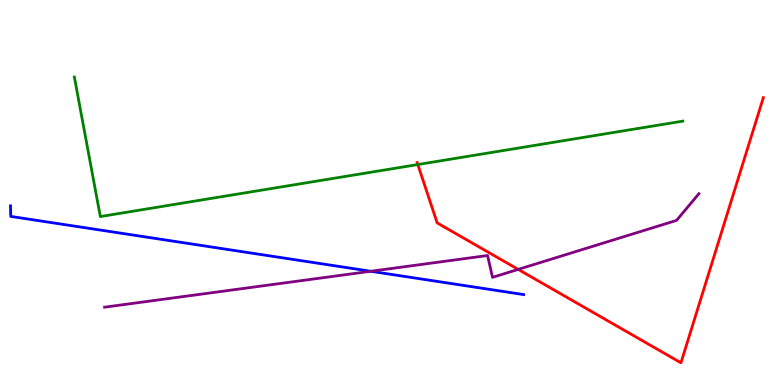[{'lines': ['blue', 'red'], 'intersections': []}, {'lines': ['green', 'red'], 'intersections': [{'x': 5.39, 'y': 5.73}]}, {'lines': ['purple', 'red'], 'intersections': [{'x': 6.69, 'y': 3.0}]}, {'lines': ['blue', 'green'], 'intersections': []}, {'lines': ['blue', 'purple'], 'intersections': [{'x': 4.78, 'y': 2.95}]}, {'lines': ['green', 'purple'], 'intersections': []}]